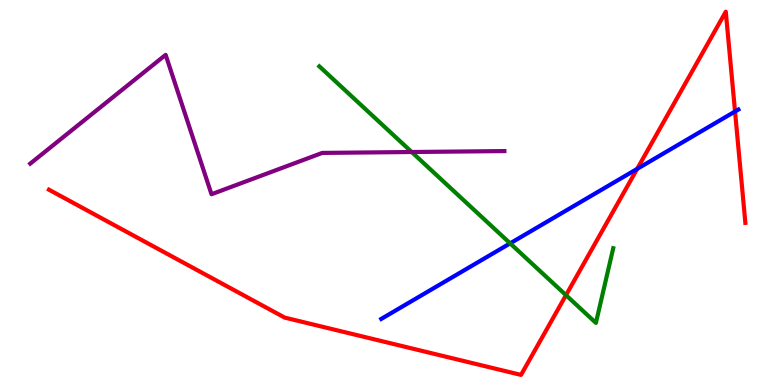[{'lines': ['blue', 'red'], 'intersections': [{'x': 8.22, 'y': 5.61}, {'x': 9.48, 'y': 7.1}]}, {'lines': ['green', 'red'], 'intersections': [{'x': 7.3, 'y': 2.33}]}, {'lines': ['purple', 'red'], 'intersections': []}, {'lines': ['blue', 'green'], 'intersections': [{'x': 6.58, 'y': 3.68}]}, {'lines': ['blue', 'purple'], 'intersections': []}, {'lines': ['green', 'purple'], 'intersections': [{'x': 5.31, 'y': 6.05}]}]